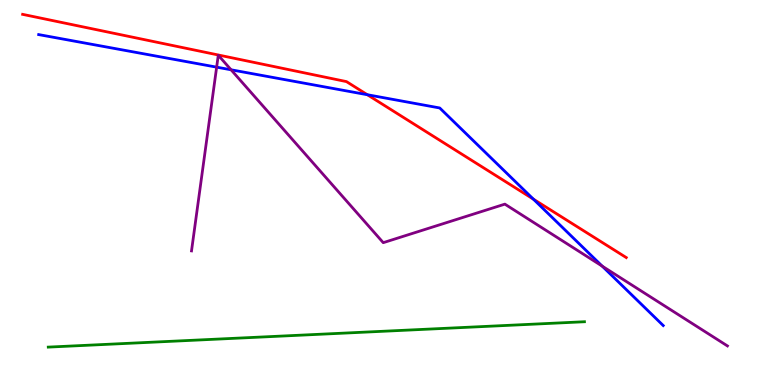[{'lines': ['blue', 'red'], 'intersections': [{'x': 4.74, 'y': 7.54}, {'x': 6.88, 'y': 4.83}]}, {'lines': ['green', 'red'], 'intersections': []}, {'lines': ['purple', 'red'], 'intersections': []}, {'lines': ['blue', 'green'], 'intersections': []}, {'lines': ['blue', 'purple'], 'intersections': [{'x': 2.8, 'y': 8.26}, {'x': 2.98, 'y': 8.19}, {'x': 7.77, 'y': 3.09}]}, {'lines': ['green', 'purple'], 'intersections': []}]